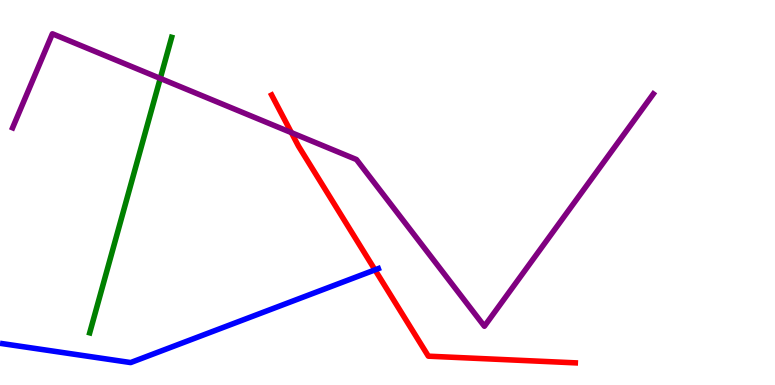[{'lines': ['blue', 'red'], 'intersections': [{'x': 4.84, 'y': 2.99}]}, {'lines': ['green', 'red'], 'intersections': []}, {'lines': ['purple', 'red'], 'intersections': [{'x': 3.76, 'y': 6.56}]}, {'lines': ['blue', 'green'], 'intersections': []}, {'lines': ['blue', 'purple'], 'intersections': []}, {'lines': ['green', 'purple'], 'intersections': [{'x': 2.07, 'y': 7.96}]}]